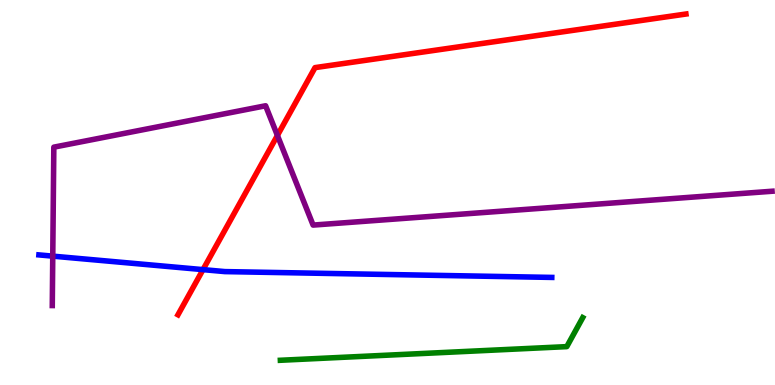[{'lines': ['blue', 'red'], 'intersections': [{'x': 2.62, 'y': 3.0}]}, {'lines': ['green', 'red'], 'intersections': []}, {'lines': ['purple', 'red'], 'intersections': [{'x': 3.58, 'y': 6.48}]}, {'lines': ['blue', 'green'], 'intersections': []}, {'lines': ['blue', 'purple'], 'intersections': [{'x': 0.681, 'y': 3.35}]}, {'lines': ['green', 'purple'], 'intersections': []}]